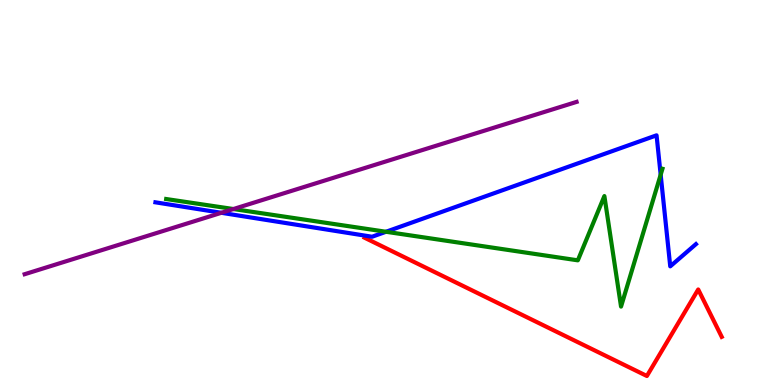[{'lines': ['blue', 'red'], 'intersections': []}, {'lines': ['green', 'red'], 'intersections': []}, {'lines': ['purple', 'red'], 'intersections': []}, {'lines': ['blue', 'green'], 'intersections': [{'x': 4.98, 'y': 3.98}, {'x': 8.52, 'y': 5.46}]}, {'lines': ['blue', 'purple'], 'intersections': [{'x': 2.86, 'y': 4.47}]}, {'lines': ['green', 'purple'], 'intersections': [{'x': 3.01, 'y': 4.57}]}]